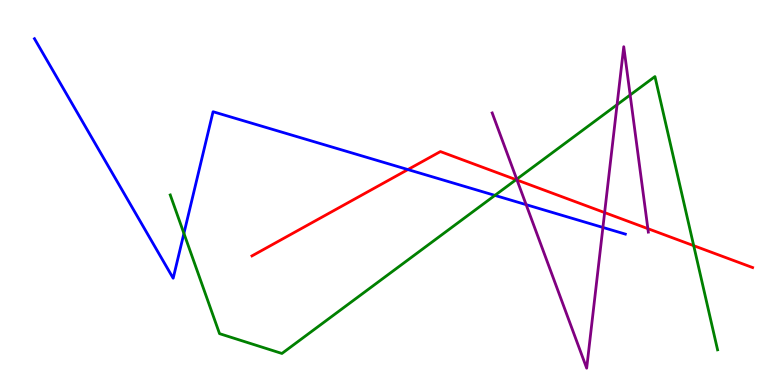[{'lines': ['blue', 'red'], 'intersections': [{'x': 5.26, 'y': 5.6}]}, {'lines': ['green', 'red'], 'intersections': [{'x': 6.66, 'y': 5.33}, {'x': 8.95, 'y': 3.62}]}, {'lines': ['purple', 'red'], 'intersections': [{'x': 6.67, 'y': 5.32}, {'x': 7.8, 'y': 4.48}, {'x': 8.36, 'y': 4.06}]}, {'lines': ['blue', 'green'], 'intersections': [{'x': 2.37, 'y': 3.94}, {'x': 6.39, 'y': 4.93}]}, {'lines': ['blue', 'purple'], 'intersections': [{'x': 6.79, 'y': 4.68}, {'x': 7.78, 'y': 4.09}]}, {'lines': ['green', 'purple'], 'intersections': [{'x': 6.67, 'y': 5.35}, {'x': 7.96, 'y': 7.28}, {'x': 8.13, 'y': 7.53}]}]